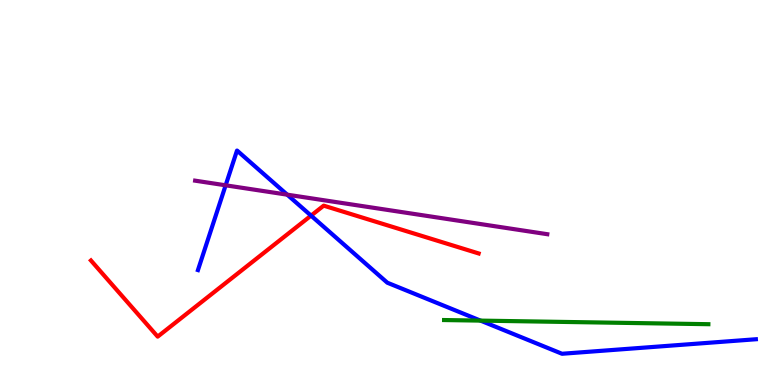[{'lines': ['blue', 'red'], 'intersections': [{'x': 4.01, 'y': 4.4}]}, {'lines': ['green', 'red'], 'intersections': []}, {'lines': ['purple', 'red'], 'intersections': []}, {'lines': ['blue', 'green'], 'intersections': [{'x': 6.2, 'y': 1.67}]}, {'lines': ['blue', 'purple'], 'intersections': [{'x': 2.91, 'y': 5.19}, {'x': 3.71, 'y': 4.94}]}, {'lines': ['green', 'purple'], 'intersections': []}]